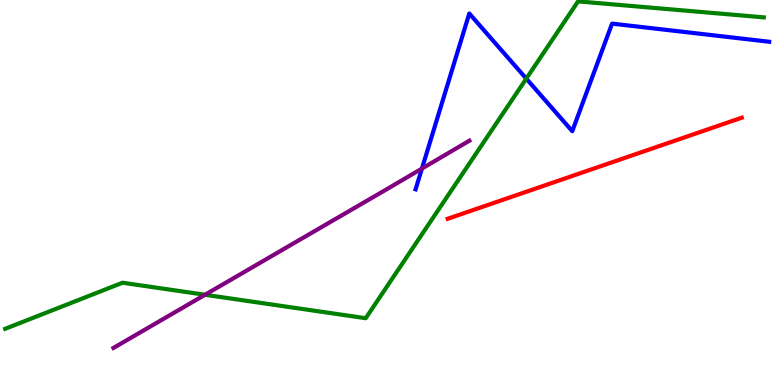[{'lines': ['blue', 'red'], 'intersections': []}, {'lines': ['green', 'red'], 'intersections': []}, {'lines': ['purple', 'red'], 'intersections': []}, {'lines': ['blue', 'green'], 'intersections': [{'x': 6.79, 'y': 7.96}]}, {'lines': ['blue', 'purple'], 'intersections': [{'x': 5.44, 'y': 5.62}]}, {'lines': ['green', 'purple'], 'intersections': [{'x': 2.65, 'y': 2.34}]}]